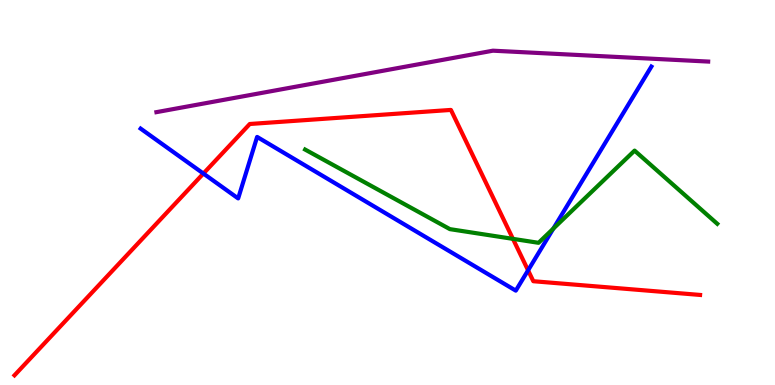[{'lines': ['blue', 'red'], 'intersections': [{'x': 2.62, 'y': 5.49}, {'x': 6.81, 'y': 2.98}]}, {'lines': ['green', 'red'], 'intersections': [{'x': 6.62, 'y': 3.8}]}, {'lines': ['purple', 'red'], 'intersections': []}, {'lines': ['blue', 'green'], 'intersections': [{'x': 7.14, 'y': 4.06}]}, {'lines': ['blue', 'purple'], 'intersections': []}, {'lines': ['green', 'purple'], 'intersections': []}]